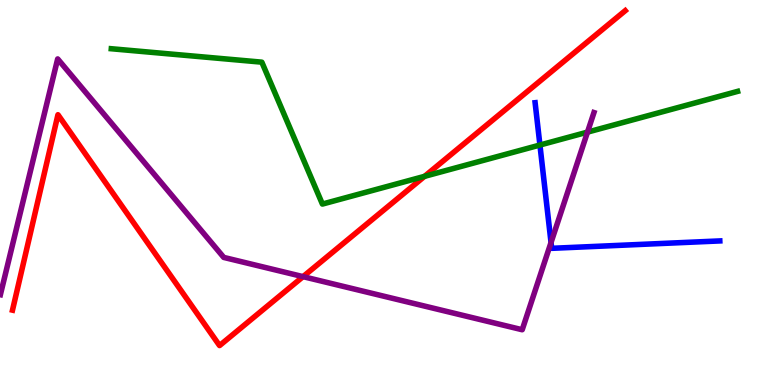[{'lines': ['blue', 'red'], 'intersections': []}, {'lines': ['green', 'red'], 'intersections': [{'x': 5.48, 'y': 5.42}]}, {'lines': ['purple', 'red'], 'intersections': [{'x': 3.91, 'y': 2.81}]}, {'lines': ['blue', 'green'], 'intersections': [{'x': 6.97, 'y': 6.23}]}, {'lines': ['blue', 'purple'], 'intersections': [{'x': 7.11, 'y': 3.7}]}, {'lines': ['green', 'purple'], 'intersections': [{'x': 7.58, 'y': 6.57}]}]